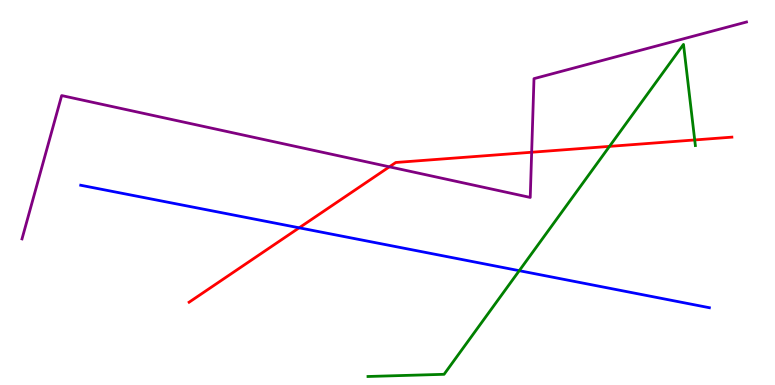[{'lines': ['blue', 'red'], 'intersections': [{'x': 3.86, 'y': 4.08}]}, {'lines': ['green', 'red'], 'intersections': [{'x': 7.86, 'y': 6.2}, {'x': 8.96, 'y': 6.36}]}, {'lines': ['purple', 'red'], 'intersections': [{'x': 5.02, 'y': 5.67}, {'x': 6.86, 'y': 6.05}]}, {'lines': ['blue', 'green'], 'intersections': [{'x': 6.7, 'y': 2.97}]}, {'lines': ['blue', 'purple'], 'intersections': []}, {'lines': ['green', 'purple'], 'intersections': []}]